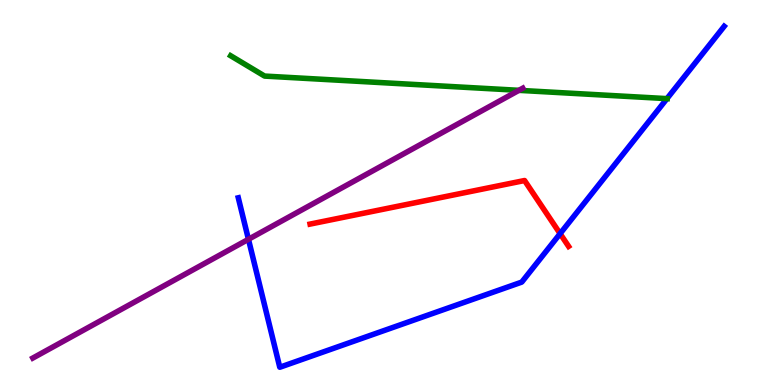[{'lines': ['blue', 'red'], 'intersections': [{'x': 7.23, 'y': 3.93}]}, {'lines': ['green', 'red'], 'intersections': []}, {'lines': ['purple', 'red'], 'intersections': []}, {'lines': ['blue', 'green'], 'intersections': [{'x': 8.61, 'y': 7.44}]}, {'lines': ['blue', 'purple'], 'intersections': [{'x': 3.21, 'y': 3.78}]}, {'lines': ['green', 'purple'], 'intersections': [{'x': 6.7, 'y': 7.65}]}]